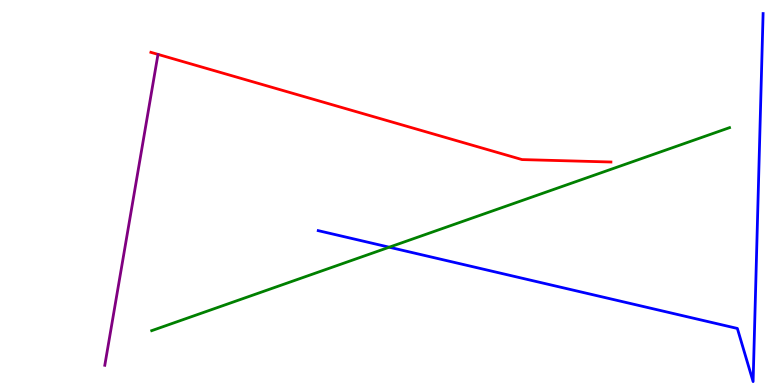[{'lines': ['blue', 'red'], 'intersections': []}, {'lines': ['green', 'red'], 'intersections': []}, {'lines': ['purple', 'red'], 'intersections': []}, {'lines': ['blue', 'green'], 'intersections': [{'x': 5.02, 'y': 3.58}]}, {'lines': ['blue', 'purple'], 'intersections': []}, {'lines': ['green', 'purple'], 'intersections': []}]